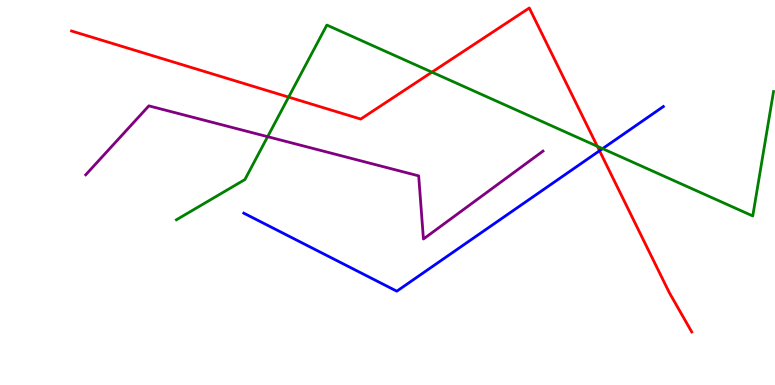[{'lines': ['blue', 'red'], 'intersections': [{'x': 7.74, 'y': 6.08}]}, {'lines': ['green', 'red'], 'intersections': [{'x': 3.72, 'y': 7.48}, {'x': 5.57, 'y': 8.13}, {'x': 7.71, 'y': 6.2}]}, {'lines': ['purple', 'red'], 'intersections': []}, {'lines': ['blue', 'green'], 'intersections': [{'x': 7.78, 'y': 6.14}]}, {'lines': ['blue', 'purple'], 'intersections': []}, {'lines': ['green', 'purple'], 'intersections': [{'x': 3.45, 'y': 6.45}]}]